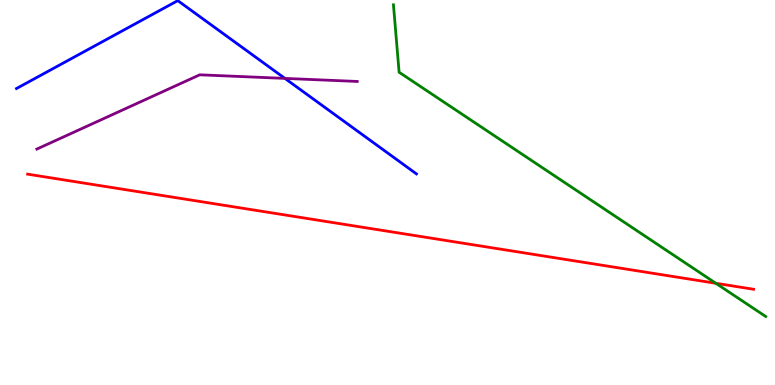[{'lines': ['blue', 'red'], 'intersections': []}, {'lines': ['green', 'red'], 'intersections': [{'x': 9.24, 'y': 2.64}]}, {'lines': ['purple', 'red'], 'intersections': []}, {'lines': ['blue', 'green'], 'intersections': []}, {'lines': ['blue', 'purple'], 'intersections': [{'x': 3.68, 'y': 7.96}]}, {'lines': ['green', 'purple'], 'intersections': []}]